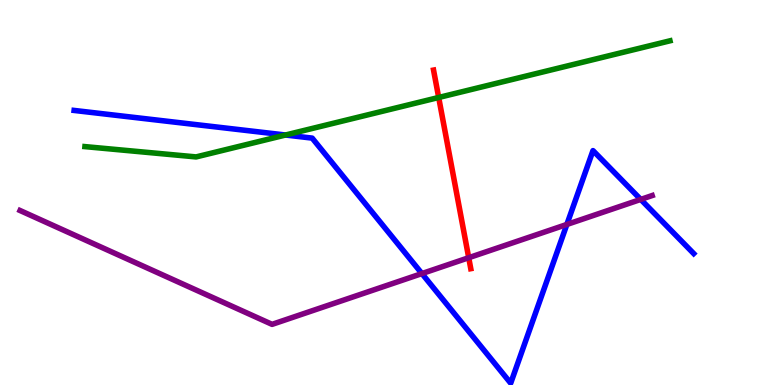[{'lines': ['blue', 'red'], 'intersections': []}, {'lines': ['green', 'red'], 'intersections': [{'x': 5.66, 'y': 7.47}]}, {'lines': ['purple', 'red'], 'intersections': [{'x': 6.05, 'y': 3.31}]}, {'lines': ['blue', 'green'], 'intersections': [{'x': 3.68, 'y': 6.49}]}, {'lines': ['blue', 'purple'], 'intersections': [{'x': 5.44, 'y': 2.89}, {'x': 7.31, 'y': 4.17}, {'x': 8.27, 'y': 4.82}]}, {'lines': ['green', 'purple'], 'intersections': []}]